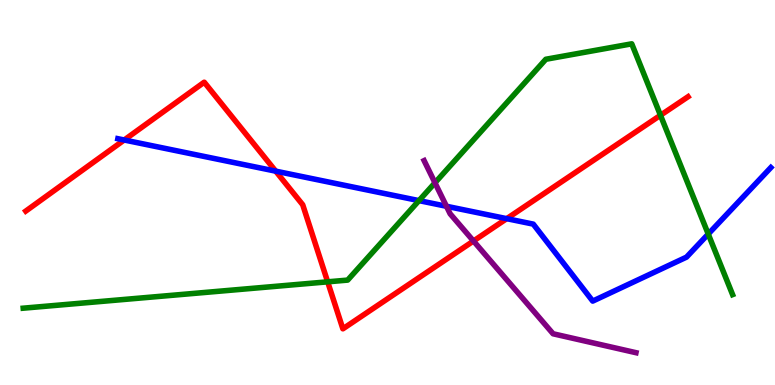[{'lines': ['blue', 'red'], 'intersections': [{'x': 1.6, 'y': 6.36}, {'x': 3.56, 'y': 5.55}, {'x': 6.54, 'y': 4.32}]}, {'lines': ['green', 'red'], 'intersections': [{'x': 4.23, 'y': 2.68}, {'x': 8.52, 'y': 7.01}]}, {'lines': ['purple', 'red'], 'intersections': [{'x': 6.11, 'y': 3.74}]}, {'lines': ['blue', 'green'], 'intersections': [{'x': 5.41, 'y': 4.79}, {'x': 9.14, 'y': 3.92}]}, {'lines': ['blue', 'purple'], 'intersections': [{'x': 5.76, 'y': 4.64}]}, {'lines': ['green', 'purple'], 'intersections': [{'x': 5.61, 'y': 5.25}]}]